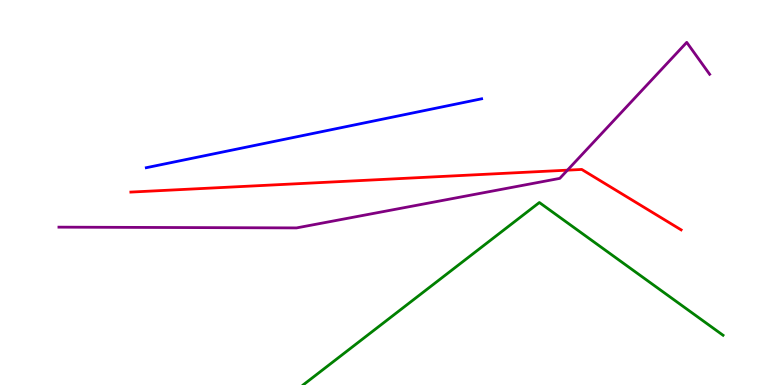[{'lines': ['blue', 'red'], 'intersections': []}, {'lines': ['green', 'red'], 'intersections': []}, {'lines': ['purple', 'red'], 'intersections': [{'x': 7.32, 'y': 5.58}]}, {'lines': ['blue', 'green'], 'intersections': []}, {'lines': ['blue', 'purple'], 'intersections': []}, {'lines': ['green', 'purple'], 'intersections': []}]